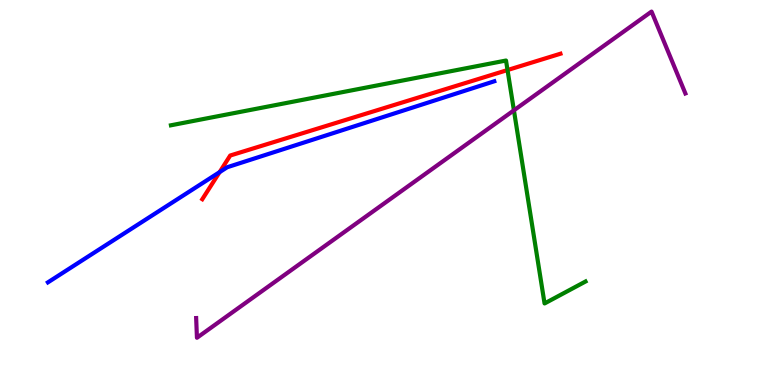[{'lines': ['blue', 'red'], 'intersections': [{'x': 2.83, 'y': 5.53}]}, {'lines': ['green', 'red'], 'intersections': [{'x': 6.55, 'y': 8.18}]}, {'lines': ['purple', 'red'], 'intersections': []}, {'lines': ['blue', 'green'], 'intersections': []}, {'lines': ['blue', 'purple'], 'intersections': []}, {'lines': ['green', 'purple'], 'intersections': [{'x': 6.63, 'y': 7.13}]}]